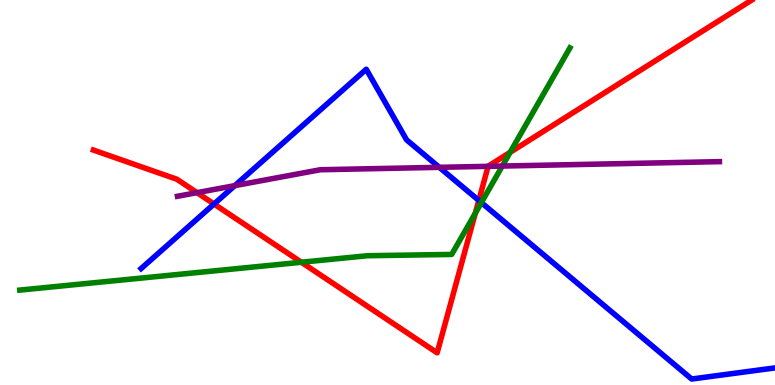[{'lines': ['blue', 'red'], 'intersections': [{'x': 2.76, 'y': 4.7}, {'x': 6.18, 'y': 4.79}]}, {'lines': ['green', 'red'], 'intersections': [{'x': 3.89, 'y': 3.19}, {'x': 6.13, 'y': 4.46}, {'x': 6.58, 'y': 6.04}]}, {'lines': ['purple', 'red'], 'intersections': [{'x': 2.54, 'y': 5.0}, {'x': 6.3, 'y': 5.68}]}, {'lines': ['blue', 'green'], 'intersections': [{'x': 6.21, 'y': 4.74}]}, {'lines': ['blue', 'purple'], 'intersections': [{'x': 3.03, 'y': 5.18}, {'x': 5.67, 'y': 5.65}]}, {'lines': ['green', 'purple'], 'intersections': [{'x': 6.48, 'y': 5.69}]}]